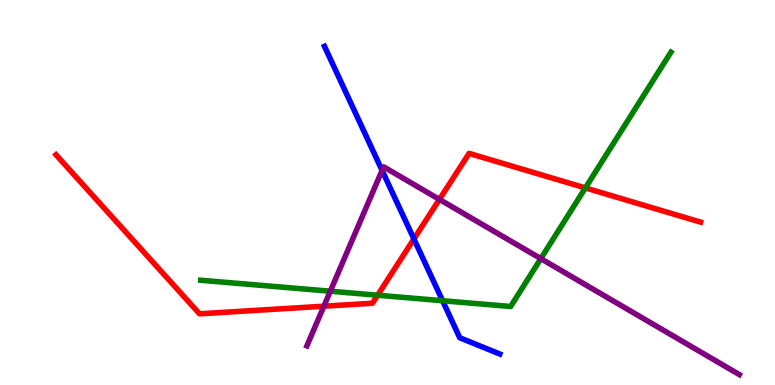[{'lines': ['blue', 'red'], 'intersections': [{'x': 5.34, 'y': 3.79}]}, {'lines': ['green', 'red'], 'intersections': [{'x': 4.87, 'y': 2.33}, {'x': 7.55, 'y': 5.12}]}, {'lines': ['purple', 'red'], 'intersections': [{'x': 4.18, 'y': 2.05}, {'x': 5.67, 'y': 4.82}]}, {'lines': ['blue', 'green'], 'intersections': [{'x': 5.71, 'y': 2.19}]}, {'lines': ['blue', 'purple'], 'intersections': [{'x': 4.93, 'y': 5.57}]}, {'lines': ['green', 'purple'], 'intersections': [{'x': 4.26, 'y': 2.44}, {'x': 6.98, 'y': 3.28}]}]